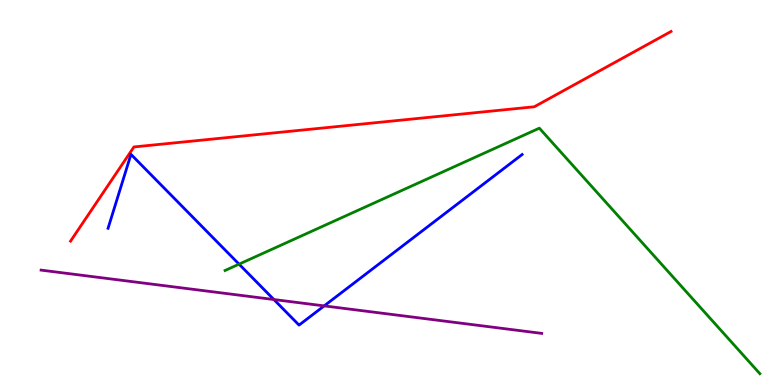[{'lines': ['blue', 'red'], 'intersections': []}, {'lines': ['green', 'red'], 'intersections': []}, {'lines': ['purple', 'red'], 'intersections': []}, {'lines': ['blue', 'green'], 'intersections': [{'x': 3.08, 'y': 3.14}]}, {'lines': ['blue', 'purple'], 'intersections': [{'x': 3.53, 'y': 2.22}, {'x': 4.18, 'y': 2.05}]}, {'lines': ['green', 'purple'], 'intersections': []}]